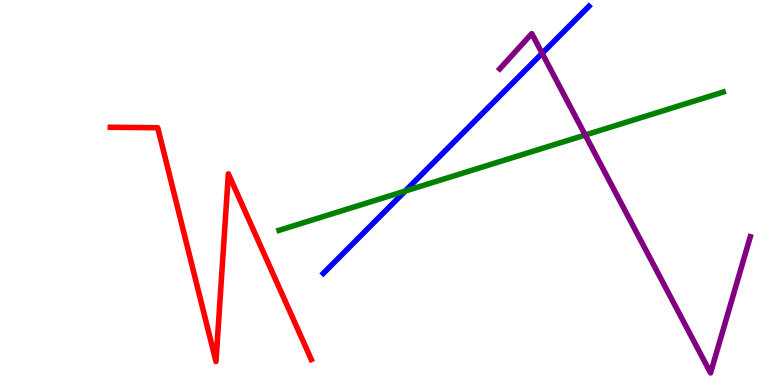[{'lines': ['blue', 'red'], 'intersections': []}, {'lines': ['green', 'red'], 'intersections': []}, {'lines': ['purple', 'red'], 'intersections': []}, {'lines': ['blue', 'green'], 'intersections': [{'x': 5.23, 'y': 5.04}]}, {'lines': ['blue', 'purple'], 'intersections': [{'x': 7.0, 'y': 8.62}]}, {'lines': ['green', 'purple'], 'intersections': [{'x': 7.55, 'y': 6.49}]}]